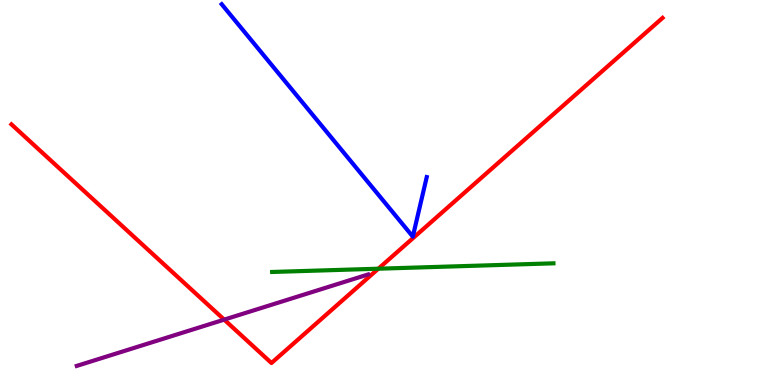[{'lines': ['blue', 'red'], 'intersections': []}, {'lines': ['green', 'red'], 'intersections': [{'x': 4.88, 'y': 3.02}]}, {'lines': ['purple', 'red'], 'intersections': [{'x': 2.89, 'y': 1.7}]}, {'lines': ['blue', 'green'], 'intersections': []}, {'lines': ['blue', 'purple'], 'intersections': []}, {'lines': ['green', 'purple'], 'intersections': []}]